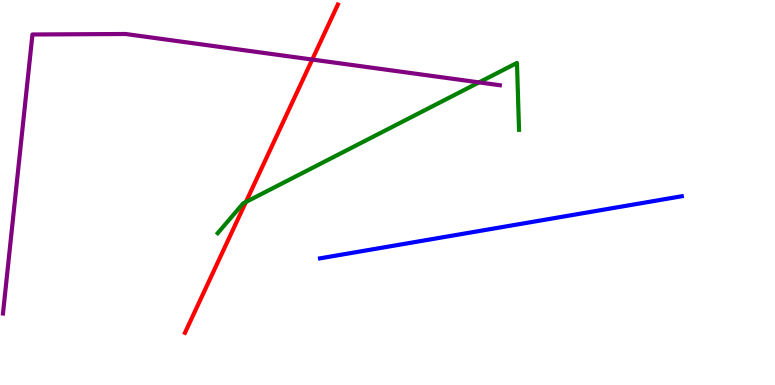[{'lines': ['blue', 'red'], 'intersections': []}, {'lines': ['green', 'red'], 'intersections': [{'x': 3.17, 'y': 4.75}]}, {'lines': ['purple', 'red'], 'intersections': [{'x': 4.03, 'y': 8.45}]}, {'lines': ['blue', 'green'], 'intersections': []}, {'lines': ['blue', 'purple'], 'intersections': []}, {'lines': ['green', 'purple'], 'intersections': [{'x': 6.18, 'y': 7.86}]}]